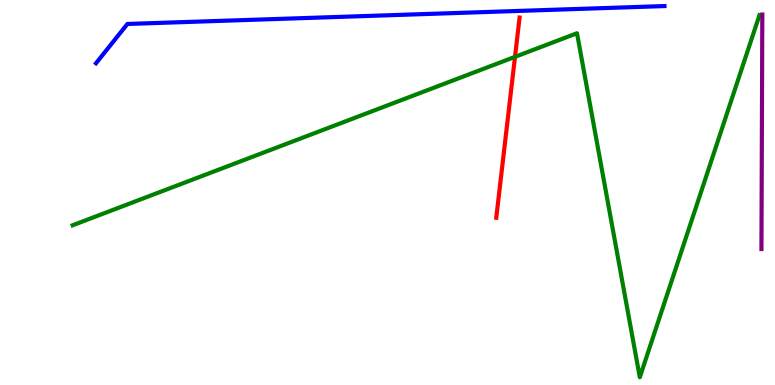[{'lines': ['blue', 'red'], 'intersections': []}, {'lines': ['green', 'red'], 'intersections': [{'x': 6.65, 'y': 8.52}]}, {'lines': ['purple', 'red'], 'intersections': []}, {'lines': ['blue', 'green'], 'intersections': []}, {'lines': ['blue', 'purple'], 'intersections': []}, {'lines': ['green', 'purple'], 'intersections': []}]